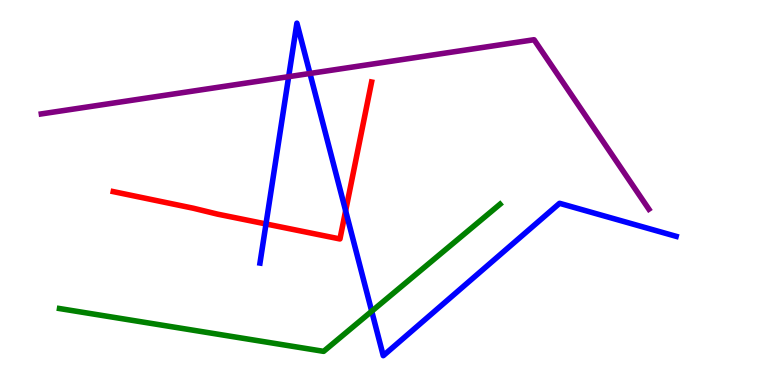[{'lines': ['blue', 'red'], 'intersections': [{'x': 3.43, 'y': 4.18}, {'x': 4.46, 'y': 4.52}]}, {'lines': ['green', 'red'], 'intersections': []}, {'lines': ['purple', 'red'], 'intersections': []}, {'lines': ['blue', 'green'], 'intersections': [{'x': 4.8, 'y': 1.92}]}, {'lines': ['blue', 'purple'], 'intersections': [{'x': 3.72, 'y': 8.01}, {'x': 4.0, 'y': 8.09}]}, {'lines': ['green', 'purple'], 'intersections': []}]